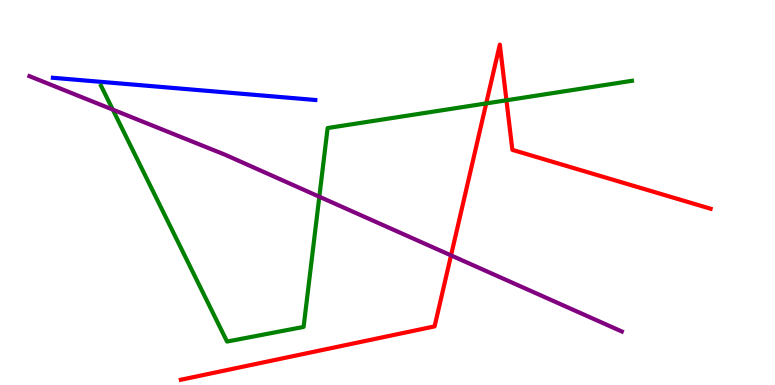[{'lines': ['blue', 'red'], 'intersections': []}, {'lines': ['green', 'red'], 'intersections': [{'x': 6.27, 'y': 7.31}, {'x': 6.53, 'y': 7.4}]}, {'lines': ['purple', 'red'], 'intersections': [{'x': 5.82, 'y': 3.37}]}, {'lines': ['blue', 'green'], 'intersections': []}, {'lines': ['blue', 'purple'], 'intersections': []}, {'lines': ['green', 'purple'], 'intersections': [{'x': 1.46, 'y': 7.15}, {'x': 4.12, 'y': 4.89}]}]